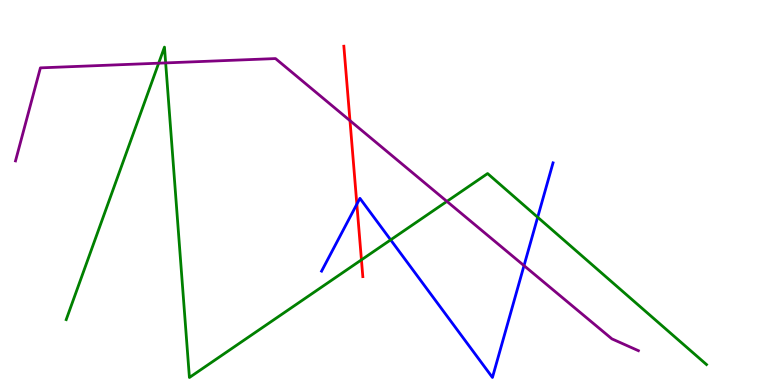[{'lines': ['blue', 'red'], 'intersections': [{'x': 4.6, 'y': 4.7}]}, {'lines': ['green', 'red'], 'intersections': [{'x': 4.66, 'y': 3.25}]}, {'lines': ['purple', 'red'], 'intersections': [{'x': 4.52, 'y': 6.87}]}, {'lines': ['blue', 'green'], 'intersections': [{'x': 5.04, 'y': 3.77}, {'x': 6.94, 'y': 4.36}]}, {'lines': ['blue', 'purple'], 'intersections': [{'x': 6.76, 'y': 3.1}]}, {'lines': ['green', 'purple'], 'intersections': [{'x': 2.05, 'y': 8.36}, {'x': 2.14, 'y': 8.37}, {'x': 5.77, 'y': 4.77}]}]